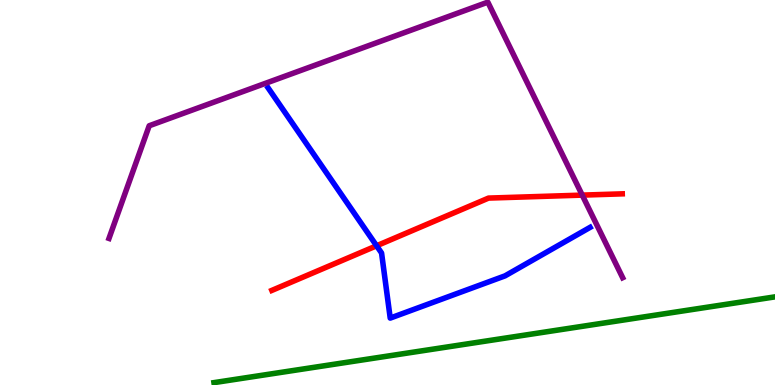[{'lines': ['blue', 'red'], 'intersections': [{'x': 4.86, 'y': 3.62}]}, {'lines': ['green', 'red'], 'intersections': []}, {'lines': ['purple', 'red'], 'intersections': [{'x': 7.51, 'y': 4.93}]}, {'lines': ['blue', 'green'], 'intersections': []}, {'lines': ['blue', 'purple'], 'intersections': []}, {'lines': ['green', 'purple'], 'intersections': []}]